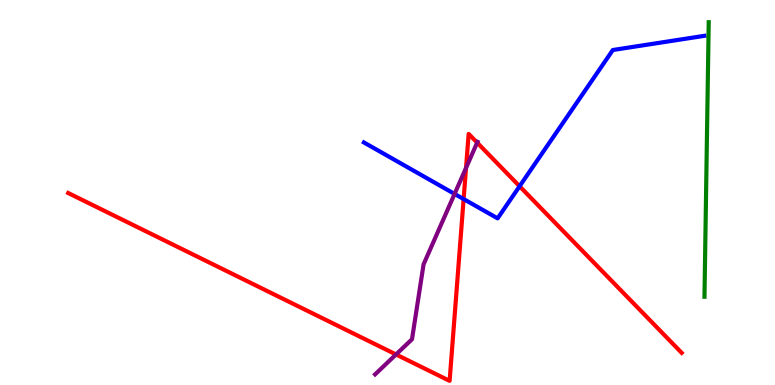[{'lines': ['blue', 'red'], 'intersections': [{'x': 5.98, 'y': 4.83}, {'x': 6.7, 'y': 5.16}]}, {'lines': ['green', 'red'], 'intersections': []}, {'lines': ['purple', 'red'], 'intersections': [{'x': 5.11, 'y': 0.793}, {'x': 6.01, 'y': 5.64}, {'x': 6.16, 'y': 6.29}]}, {'lines': ['blue', 'green'], 'intersections': []}, {'lines': ['blue', 'purple'], 'intersections': [{'x': 5.87, 'y': 4.96}]}, {'lines': ['green', 'purple'], 'intersections': []}]